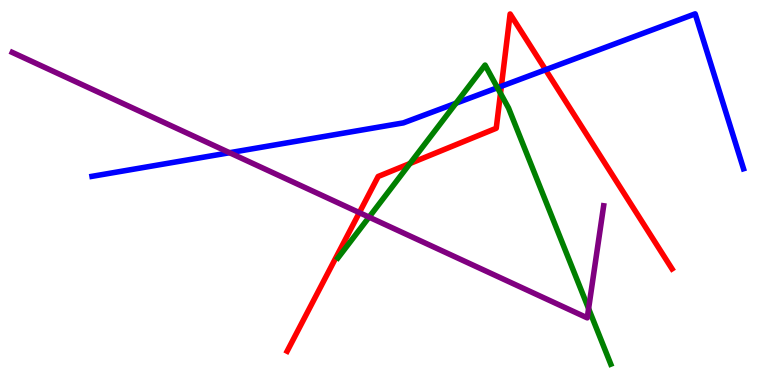[{'lines': ['blue', 'red'], 'intersections': [{'x': 6.47, 'y': 7.76}, {'x': 7.04, 'y': 8.19}]}, {'lines': ['green', 'red'], 'intersections': [{'x': 5.29, 'y': 5.75}, {'x': 6.46, 'y': 7.58}]}, {'lines': ['purple', 'red'], 'intersections': [{'x': 4.64, 'y': 4.48}]}, {'lines': ['blue', 'green'], 'intersections': [{'x': 5.88, 'y': 7.32}, {'x': 6.42, 'y': 7.72}]}, {'lines': ['blue', 'purple'], 'intersections': [{'x': 2.96, 'y': 6.03}]}, {'lines': ['green', 'purple'], 'intersections': [{'x': 4.76, 'y': 4.36}, {'x': 7.59, 'y': 1.98}]}]